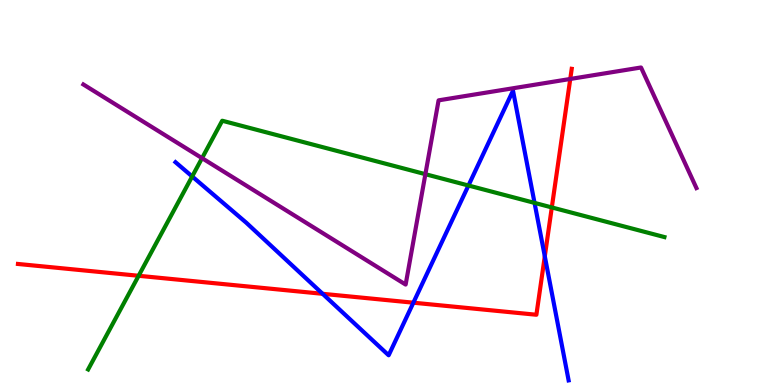[{'lines': ['blue', 'red'], 'intersections': [{'x': 4.16, 'y': 2.37}, {'x': 5.33, 'y': 2.14}, {'x': 7.03, 'y': 3.34}]}, {'lines': ['green', 'red'], 'intersections': [{'x': 1.79, 'y': 2.84}, {'x': 7.12, 'y': 4.61}]}, {'lines': ['purple', 'red'], 'intersections': [{'x': 7.36, 'y': 7.95}]}, {'lines': ['blue', 'green'], 'intersections': [{'x': 2.48, 'y': 5.42}, {'x': 6.04, 'y': 5.18}, {'x': 6.9, 'y': 4.73}]}, {'lines': ['blue', 'purple'], 'intersections': []}, {'lines': ['green', 'purple'], 'intersections': [{'x': 2.61, 'y': 5.89}, {'x': 5.49, 'y': 5.48}]}]